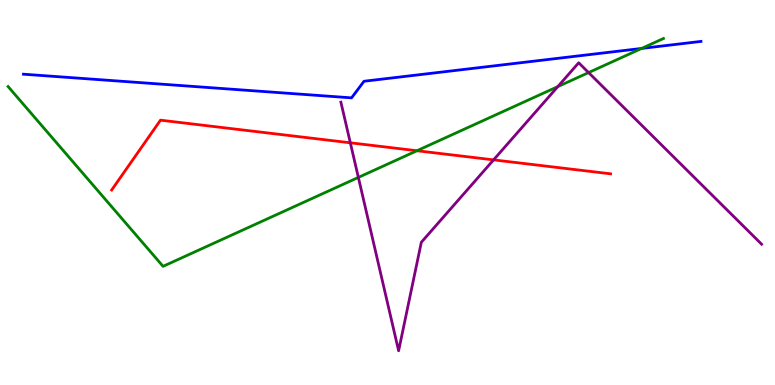[{'lines': ['blue', 'red'], 'intersections': []}, {'lines': ['green', 'red'], 'intersections': [{'x': 5.38, 'y': 6.08}]}, {'lines': ['purple', 'red'], 'intersections': [{'x': 4.52, 'y': 6.29}, {'x': 6.37, 'y': 5.85}]}, {'lines': ['blue', 'green'], 'intersections': [{'x': 8.28, 'y': 8.74}]}, {'lines': ['blue', 'purple'], 'intersections': []}, {'lines': ['green', 'purple'], 'intersections': [{'x': 4.62, 'y': 5.39}, {'x': 7.2, 'y': 7.75}, {'x': 7.59, 'y': 8.11}]}]